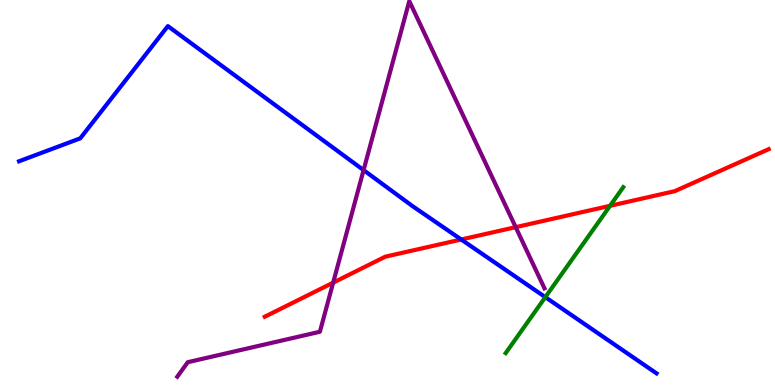[{'lines': ['blue', 'red'], 'intersections': [{'x': 5.95, 'y': 3.78}]}, {'lines': ['green', 'red'], 'intersections': [{'x': 7.87, 'y': 4.65}]}, {'lines': ['purple', 'red'], 'intersections': [{'x': 4.3, 'y': 2.66}, {'x': 6.65, 'y': 4.1}]}, {'lines': ['blue', 'green'], 'intersections': [{'x': 7.04, 'y': 2.28}]}, {'lines': ['blue', 'purple'], 'intersections': [{'x': 4.69, 'y': 5.58}]}, {'lines': ['green', 'purple'], 'intersections': []}]